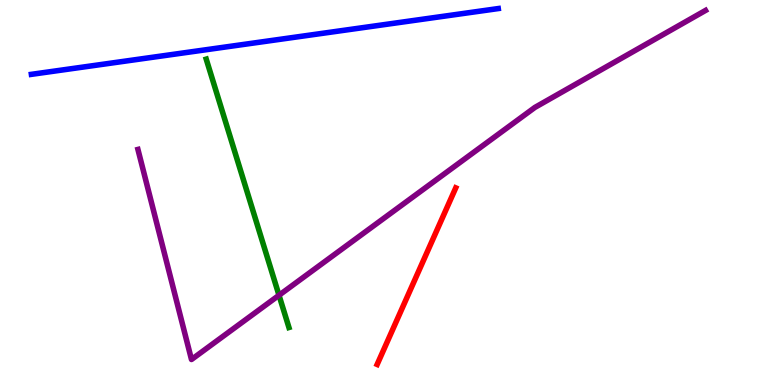[{'lines': ['blue', 'red'], 'intersections': []}, {'lines': ['green', 'red'], 'intersections': []}, {'lines': ['purple', 'red'], 'intersections': []}, {'lines': ['blue', 'green'], 'intersections': []}, {'lines': ['blue', 'purple'], 'intersections': []}, {'lines': ['green', 'purple'], 'intersections': [{'x': 3.6, 'y': 2.33}]}]